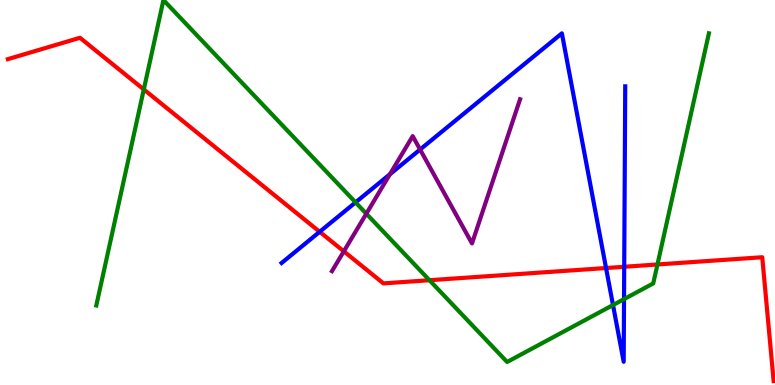[{'lines': ['blue', 'red'], 'intersections': [{'x': 4.12, 'y': 3.98}, {'x': 7.82, 'y': 3.04}, {'x': 8.05, 'y': 3.07}]}, {'lines': ['green', 'red'], 'intersections': [{'x': 1.86, 'y': 7.68}, {'x': 5.54, 'y': 2.72}, {'x': 8.48, 'y': 3.13}]}, {'lines': ['purple', 'red'], 'intersections': [{'x': 4.44, 'y': 3.47}]}, {'lines': ['blue', 'green'], 'intersections': [{'x': 4.59, 'y': 4.74}, {'x': 7.91, 'y': 2.08}, {'x': 8.05, 'y': 2.23}]}, {'lines': ['blue', 'purple'], 'intersections': [{'x': 5.03, 'y': 5.47}, {'x': 5.42, 'y': 6.12}]}, {'lines': ['green', 'purple'], 'intersections': [{'x': 4.73, 'y': 4.45}]}]